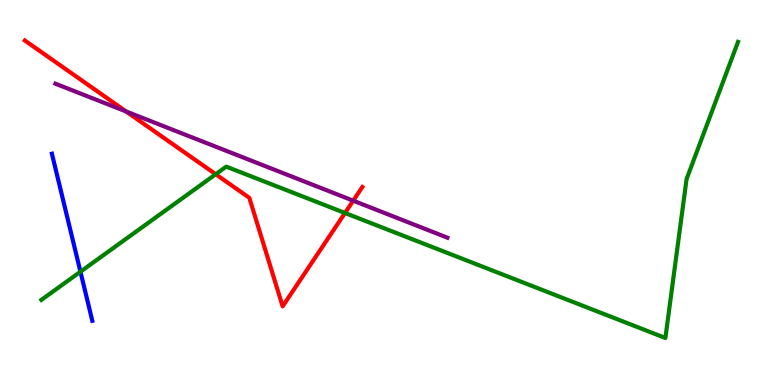[{'lines': ['blue', 'red'], 'intersections': []}, {'lines': ['green', 'red'], 'intersections': [{'x': 2.78, 'y': 5.47}, {'x': 4.45, 'y': 4.47}]}, {'lines': ['purple', 'red'], 'intersections': [{'x': 1.63, 'y': 7.1}, {'x': 4.56, 'y': 4.79}]}, {'lines': ['blue', 'green'], 'intersections': [{'x': 1.04, 'y': 2.94}]}, {'lines': ['blue', 'purple'], 'intersections': []}, {'lines': ['green', 'purple'], 'intersections': []}]